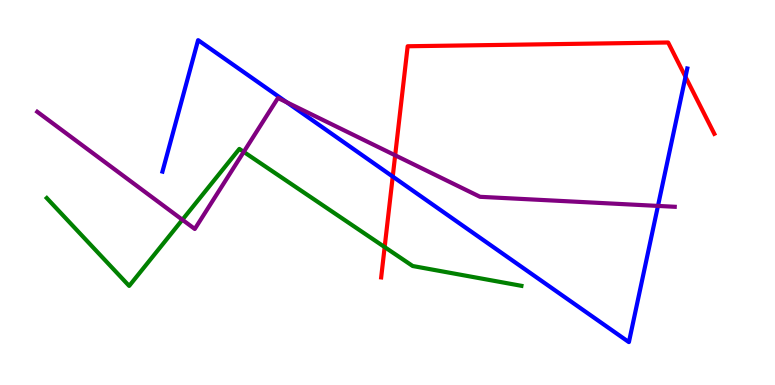[{'lines': ['blue', 'red'], 'intersections': [{'x': 5.07, 'y': 5.41}, {'x': 8.85, 'y': 8.0}]}, {'lines': ['green', 'red'], 'intersections': [{'x': 4.96, 'y': 3.58}]}, {'lines': ['purple', 'red'], 'intersections': [{'x': 5.1, 'y': 5.97}]}, {'lines': ['blue', 'green'], 'intersections': []}, {'lines': ['blue', 'purple'], 'intersections': [{'x': 3.7, 'y': 7.34}, {'x': 8.49, 'y': 4.65}]}, {'lines': ['green', 'purple'], 'intersections': [{'x': 2.35, 'y': 4.29}, {'x': 3.15, 'y': 6.05}]}]